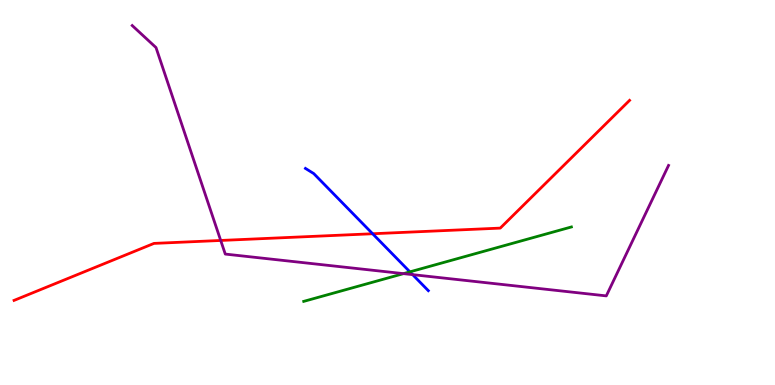[{'lines': ['blue', 'red'], 'intersections': [{'x': 4.81, 'y': 3.93}]}, {'lines': ['green', 'red'], 'intersections': []}, {'lines': ['purple', 'red'], 'intersections': [{'x': 2.85, 'y': 3.75}]}, {'lines': ['blue', 'green'], 'intersections': [{'x': 5.29, 'y': 2.94}]}, {'lines': ['blue', 'purple'], 'intersections': [{'x': 5.32, 'y': 2.87}]}, {'lines': ['green', 'purple'], 'intersections': [{'x': 5.21, 'y': 2.89}]}]